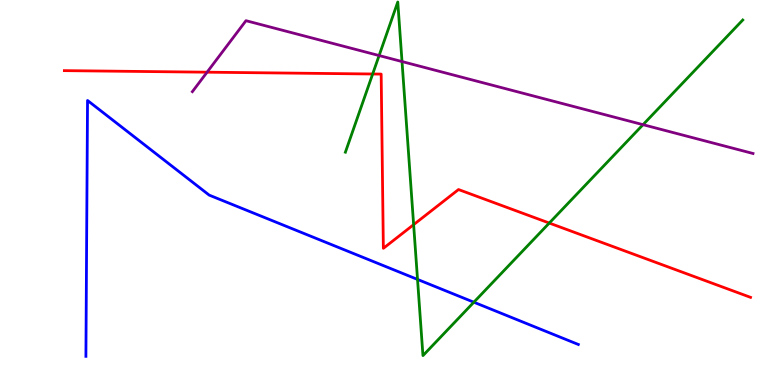[{'lines': ['blue', 'red'], 'intersections': []}, {'lines': ['green', 'red'], 'intersections': [{'x': 4.81, 'y': 8.08}, {'x': 5.34, 'y': 4.16}, {'x': 7.09, 'y': 4.21}]}, {'lines': ['purple', 'red'], 'intersections': [{'x': 2.67, 'y': 8.12}]}, {'lines': ['blue', 'green'], 'intersections': [{'x': 5.39, 'y': 2.74}, {'x': 6.11, 'y': 2.15}]}, {'lines': ['blue', 'purple'], 'intersections': []}, {'lines': ['green', 'purple'], 'intersections': [{'x': 4.89, 'y': 8.56}, {'x': 5.19, 'y': 8.4}, {'x': 8.3, 'y': 6.76}]}]